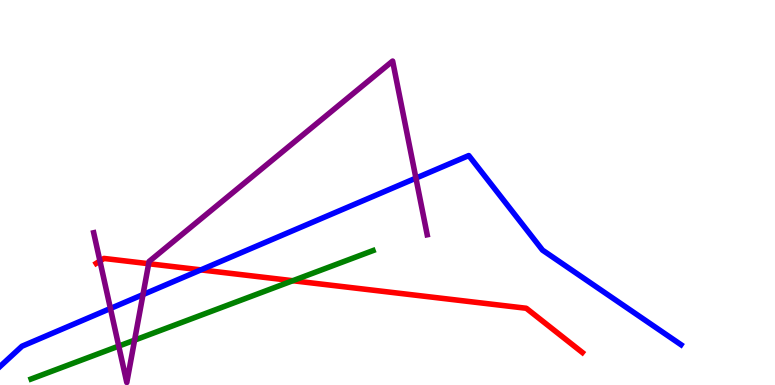[{'lines': ['blue', 'red'], 'intersections': [{'x': 2.59, 'y': 2.99}]}, {'lines': ['green', 'red'], 'intersections': [{'x': 3.78, 'y': 2.71}]}, {'lines': ['purple', 'red'], 'intersections': [{'x': 1.29, 'y': 3.22}, {'x': 1.92, 'y': 3.15}]}, {'lines': ['blue', 'green'], 'intersections': []}, {'lines': ['blue', 'purple'], 'intersections': [{'x': 1.42, 'y': 1.99}, {'x': 1.85, 'y': 2.35}, {'x': 5.37, 'y': 5.37}]}, {'lines': ['green', 'purple'], 'intersections': [{'x': 1.53, 'y': 1.01}, {'x': 1.74, 'y': 1.17}]}]